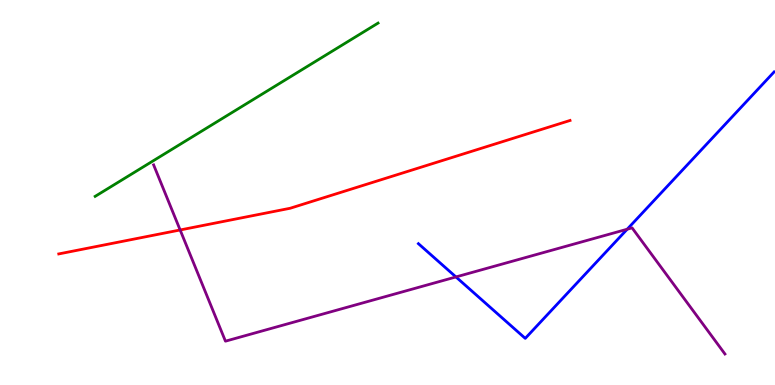[{'lines': ['blue', 'red'], 'intersections': []}, {'lines': ['green', 'red'], 'intersections': []}, {'lines': ['purple', 'red'], 'intersections': [{'x': 2.32, 'y': 4.03}]}, {'lines': ['blue', 'green'], 'intersections': []}, {'lines': ['blue', 'purple'], 'intersections': [{'x': 5.88, 'y': 2.81}, {'x': 8.09, 'y': 4.05}]}, {'lines': ['green', 'purple'], 'intersections': []}]